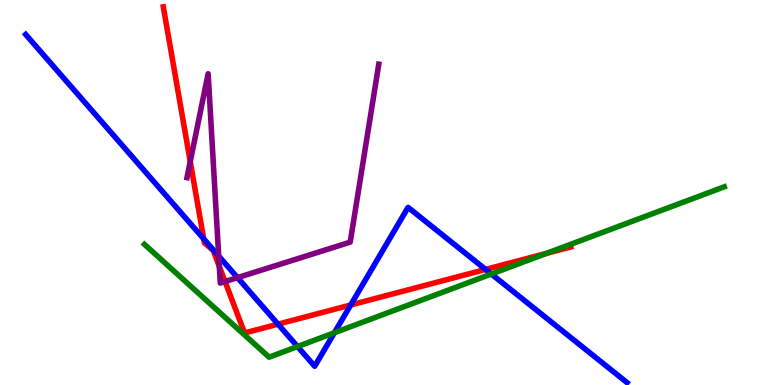[{'lines': ['blue', 'red'], 'intersections': [{'x': 2.63, 'y': 3.8}, {'x': 3.59, 'y': 1.58}, {'x': 4.53, 'y': 2.08}, {'x': 6.27, 'y': 3.0}]}, {'lines': ['green', 'red'], 'intersections': [{'x': 7.05, 'y': 3.42}]}, {'lines': ['purple', 'red'], 'intersections': [{'x': 2.45, 'y': 5.8}, {'x': 2.83, 'y': 3.08}, {'x': 2.9, 'y': 2.69}]}, {'lines': ['blue', 'green'], 'intersections': [{'x': 3.84, 'y': 0.999}, {'x': 4.31, 'y': 1.36}, {'x': 6.34, 'y': 2.88}]}, {'lines': ['blue', 'purple'], 'intersections': [{'x': 2.82, 'y': 3.35}, {'x': 3.06, 'y': 2.79}]}, {'lines': ['green', 'purple'], 'intersections': []}]